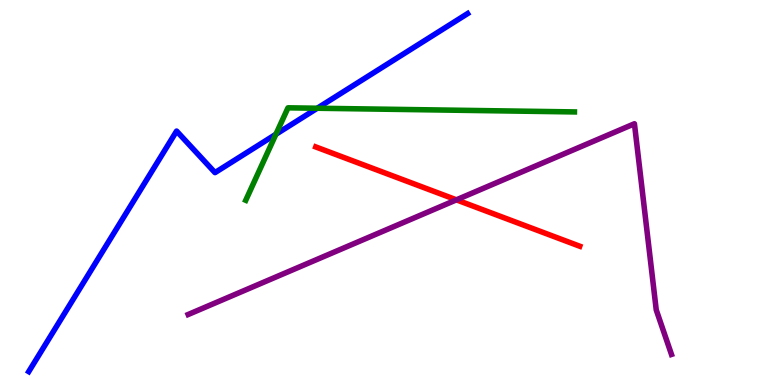[{'lines': ['blue', 'red'], 'intersections': []}, {'lines': ['green', 'red'], 'intersections': []}, {'lines': ['purple', 'red'], 'intersections': [{'x': 5.89, 'y': 4.81}]}, {'lines': ['blue', 'green'], 'intersections': [{'x': 3.56, 'y': 6.51}, {'x': 4.09, 'y': 7.19}]}, {'lines': ['blue', 'purple'], 'intersections': []}, {'lines': ['green', 'purple'], 'intersections': []}]